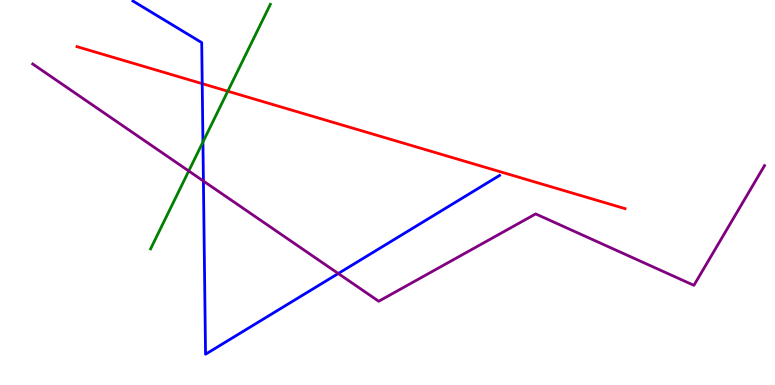[{'lines': ['blue', 'red'], 'intersections': [{'x': 2.61, 'y': 7.83}]}, {'lines': ['green', 'red'], 'intersections': [{'x': 2.94, 'y': 7.63}]}, {'lines': ['purple', 'red'], 'intersections': []}, {'lines': ['blue', 'green'], 'intersections': [{'x': 2.62, 'y': 6.31}]}, {'lines': ['blue', 'purple'], 'intersections': [{'x': 2.62, 'y': 5.3}, {'x': 4.36, 'y': 2.9}]}, {'lines': ['green', 'purple'], 'intersections': [{'x': 2.44, 'y': 5.56}]}]